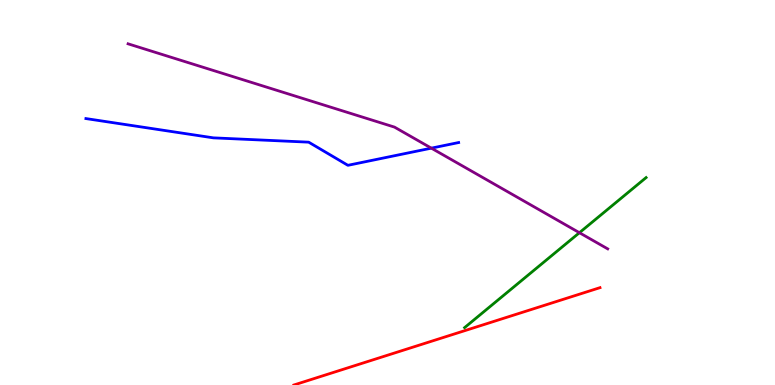[{'lines': ['blue', 'red'], 'intersections': []}, {'lines': ['green', 'red'], 'intersections': []}, {'lines': ['purple', 'red'], 'intersections': []}, {'lines': ['blue', 'green'], 'intersections': []}, {'lines': ['blue', 'purple'], 'intersections': [{'x': 5.57, 'y': 6.15}]}, {'lines': ['green', 'purple'], 'intersections': [{'x': 7.48, 'y': 3.96}]}]